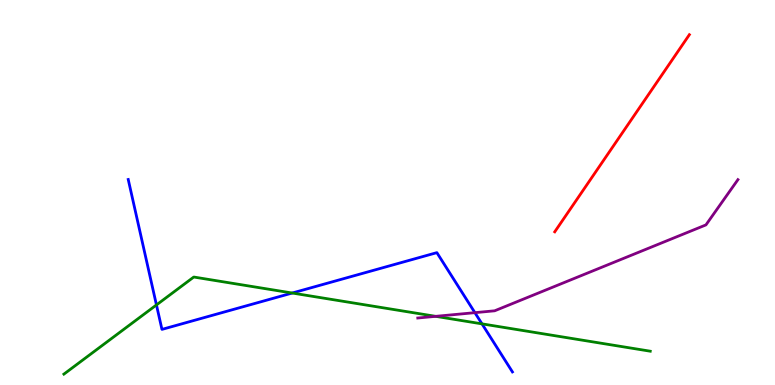[{'lines': ['blue', 'red'], 'intersections': []}, {'lines': ['green', 'red'], 'intersections': []}, {'lines': ['purple', 'red'], 'intersections': []}, {'lines': ['blue', 'green'], 'intersections': [{'x': 2.02, 'y': 2.08}, {'x': 3.77, 'y': 2.39}, {'x': 6.22, 'y': 1.59}]}, {'lines': ['blue', 'purple'], 'intersections': [{'x': 6.13, 'y': 1.88}]}, {'lines': ['green', 'purple'], 'intersections': [{'x': 5.62, 'y': 1.78}]}]